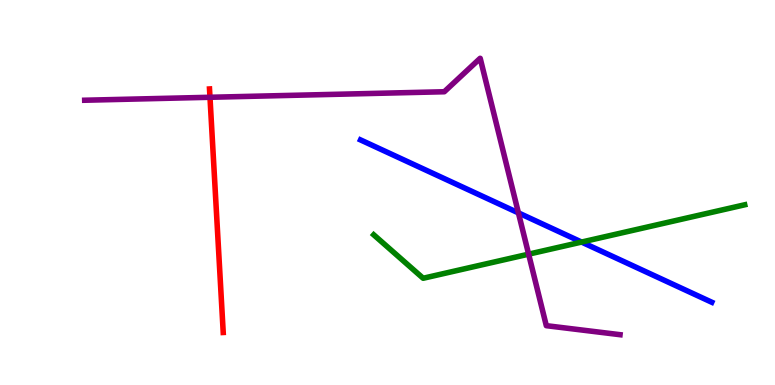[{'lines': ['blue', 'red'], 'intersections': []}, {'lines': ['green', 'red'], 'intersections': []}, {'lines': ['purple', 'red'], 'intersections': [{'x': 2.71, 'y': 7.47}]}, {'lines': ['blue', 'green'], 'intersections': [{'x': 7.5, 'y': 3.71}]}, {'lines': ['blue', 'purple'], 'intersections': [{'x': 6.69, 'y': 4.47}]}, {'lines': ['green', 'purple'], 'intersections': [{'x': 6.82, 'y': 3.4}]}]